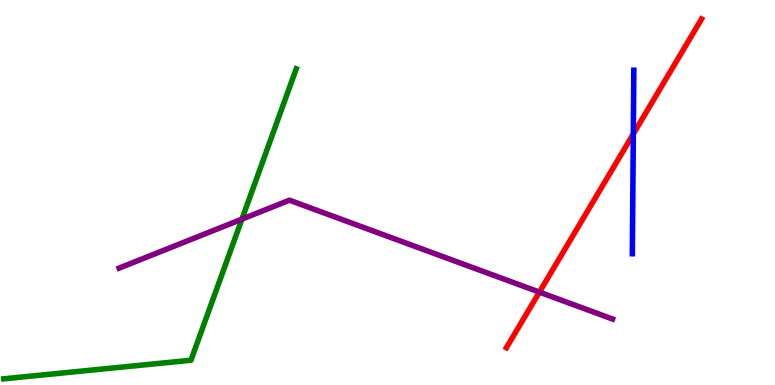[{'lines': ['blue', 'red'], 'intersections': [{'x': 8.17, 'y': 6.52}]}, {'lines': ['green', 'red'], 'intersections': []}, {'lines': ['purple', 'red'], 'intersections': [{'x': 6.96, 'y': 2.41}]}, {'lines': ['blue', 'green'], 'intersections': []}, {'lines': ['blue', 'purple'], 'intersections': []}, {'lines': ['green', 'purple'], 'intersections': [{'x': 3.12, 'y': 4.31}]}]